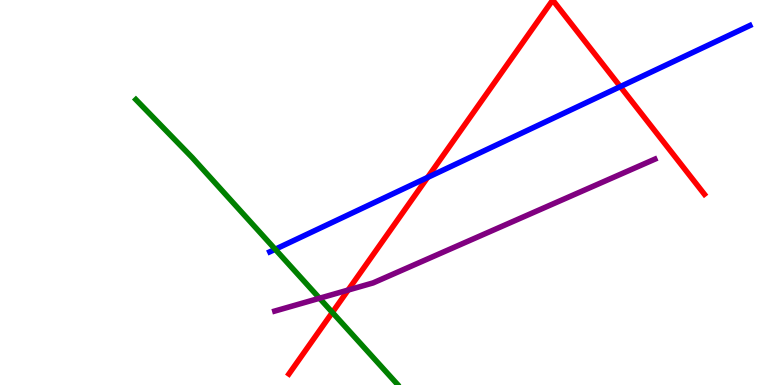[{'lines': ['blue', 'red'], 'intersections': [{'x': 5.52, 'y': 5.39}, {'x': 8.0, 'y': 7.75}]}, {'lines': ['green', 'red'], 'intersections': [{'x': 4.29, 'y': 1.89}]}, {'lines': ['purple', 'red'], 'intersections': [{'x': 4.49, 'y': 2.47}]}, {'lines': ['blue', 'green'], 'intersections': [{'x': 3.55, 'y': 3.53}]}, {'lines': ['blue', 'purple'], 'intersections': []}, {'lines': ['green', 'purple'], 'intersections': [{'x': 4.12, 'y': 2.25}]}]